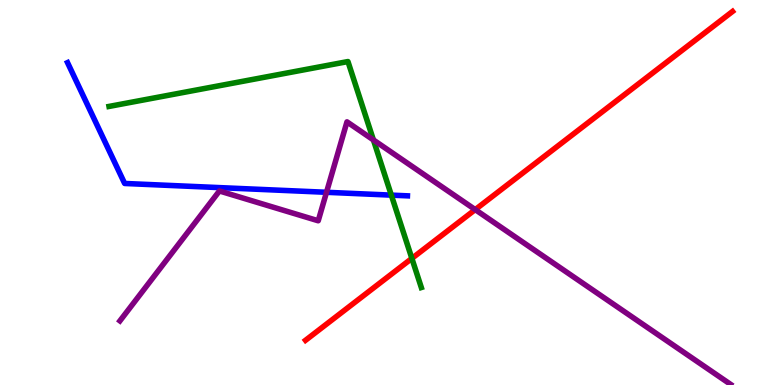[{'lines': ['blue', 'red'], 'intersections': []}, {'lines': ['green', 'red'], 'intersections': [{'x': 5.31, 'y': 3.29}]}, {'lines': ['purple', 'red'], 'intersections': [{'x': 6.13, 'y': 4.56}]}, {'lines': ['blue', 'green'], 'intersections': [{'x': 5.05, 'y': 4.93}]}, {'lines': ['blue', 'purple'], 'intersections': [{'x': 4.21, 'y': 5.01}]}, {'lines': ['green', 'purple'], 'intersections': [{'x': 4.82, 'y': 6.37}]}]